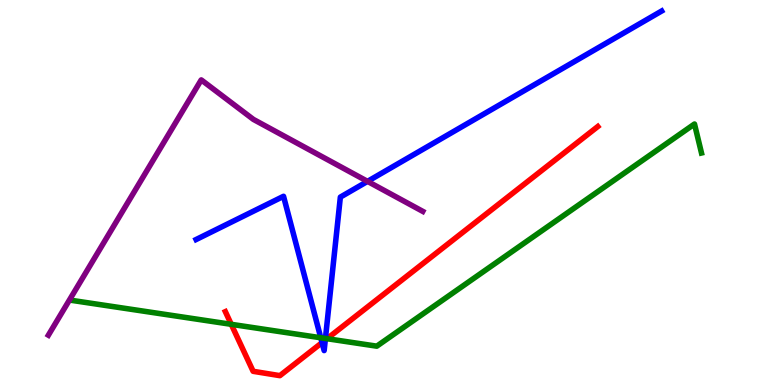[{'lines': ['blue', 'red'], 'intersections': [{'x': 4.16, 'y': 1.1}, {'x': 4.2, 'y': 1.17}]}, {'lines': ['green', 'red'], 'intersections': [{'x': 2.98, 'y': 1.58}, {'x': 4.22, 'y': 1.2}]}, {'lines': ['purple', 'red'], 'intersections': []}, {'lines': ['blue', 'green'], 'intersections': [{'x': 4.14, 'y': 1.23}, {'x': 4.2, 'y': 1.21}]}, {'lines': ['blue', 'purple'], 'intersections': [{'x': 4.74, 'y': 5.29}]}, {'lines': ['green', 'purple'], 'intersections': []}]